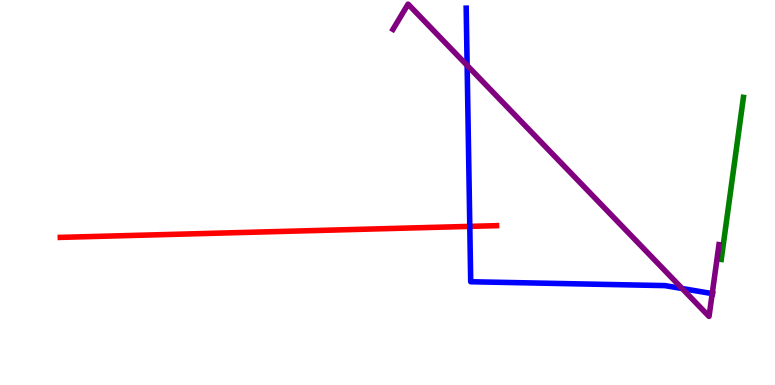[{'lines': ['blue', 'red'], 'intersections': [{'x': 6.06, 'y': 4.12}]}, {'lines': ['green', 'red'], 'intersections': []}, {'lines': ['purple', 'red'], 'intersections': []}, {'lines': ['blue', 'green'], 'intersections': []}, {'lines': ['blue', 'purple'], 'intersections': [{'x': 6.03, 'y': 8.3}, {'x': 8.8, 'y': 2.51}, {'x': 9.19, 'y': 2.37}]}, {'lines': ['green', 'purple'], 'intersections': []}]